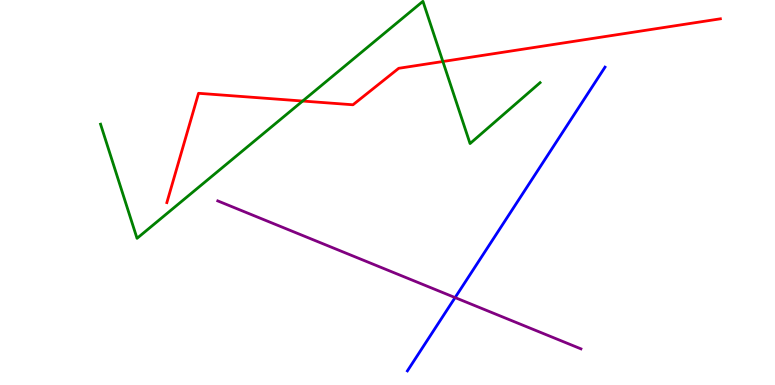[{'lines': ['blue', 'red'], 'intersections': []}, {'lines': ['green', 'red'], 'intersections': [{'x': 3.91, 'y': 7.38}, {'x': 5.71, 'y': 8.4}]}, {'lines': ['purple', 'red'], 'intersections': []}, {'lines': ['blue', 'green'], 'intersections': []}, {'lines': ['blue', 'purple'], 'intersections': [{'x': 5.87, 'y': 2.27}]}, {'lines': ['green', 'purple'], 'intersections': []}]